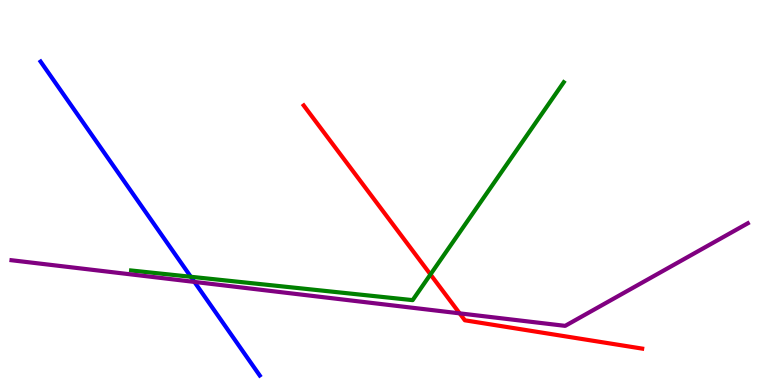[{'lines': ['blue', 'red'], 'intersections': []}, {'lines': ['green', 'red'], 'intersections': [{'x': 5.55, 'y': 2.87}]}, {'lines': ['purple', 'red'], 'intersections': [{'x': 5.93, 'y': 1.86}]}, {'lines': ['blue', 'green'], 'intersections': [{'x': 2.46, 'y': 2.81}]}, {'lines': ['blue', 'purple'], 'intersections': [{'x': 2.51, 'y': 2.68}]}, {'lines': ['green', 'purple'], 'intersections': []}]